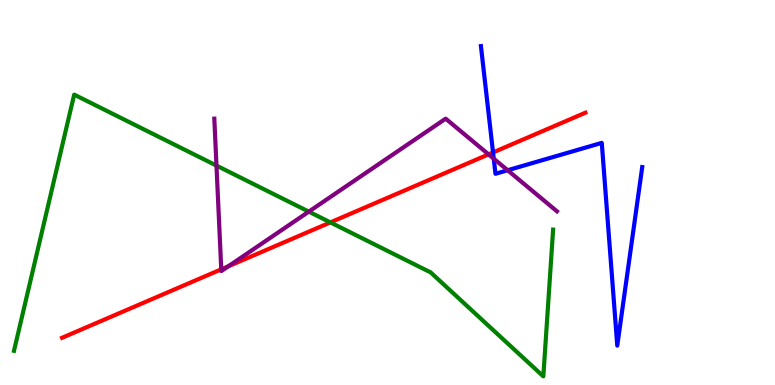[{'lines': ['blue', 'red'], 'intersections': [{'x': 6.36, 'y': 6.04}]}, {'lines': ['green', 'red'], 'intersections': [{'x': 4.26, 'y': 4.22}]}, {'lines': ['purple', 'red'], 'intersections': [{'x': 2.85, 'y': 3.0}, {'x': 2.95, 'y': 3.08}, {'x': 6.3, 'y': 5.99}]}, {'lines': ['blue', 'green'], 'intersections': []}, {'lines': ['blue', 'purple'], 'intersections': [{'x': 6.37, 'y': 5.88}, {'x': 6.55, 'y': 5.58}]}, {'lines': ['green', 'purple'], 'intersections': [{'x': 2.79, 'y': 5.7}, {'x': 3.98, 'y': 4.5}]}]